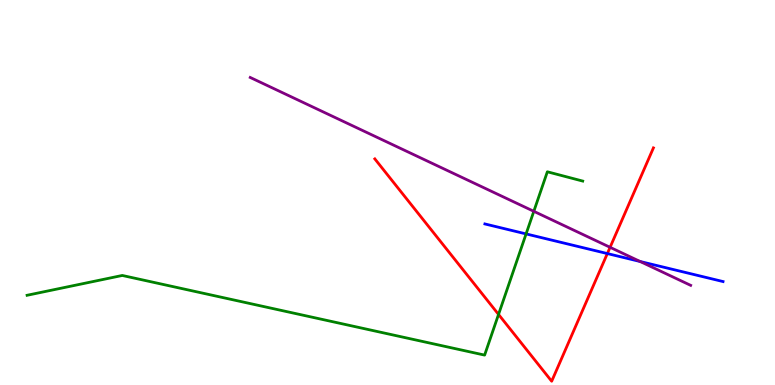[{'lines': ['blue', 'red'], 'intersections': [{'x': 7.84, 'y': 3.41}]}, {'lines': ['green', 'red'], 'intersections': [{'x': 6.43, 'y': 1.83}]}, {'lines': ['purple', 'red'], 'intersections': [{'x': 7.87, 'y': 3.58}]}, {'lines': ['blue', 'green'], 'intersections': [{'x': 6.79, 'y': 3.92}]}, {'lines': ['blue', 'purple'], 'intersections': [{'x': 8.26, 'y': 3.21}]}, {'lines': ['green', 'purple'], 'intersections': [{'x': 6.89, 'y': 4.51}]}]